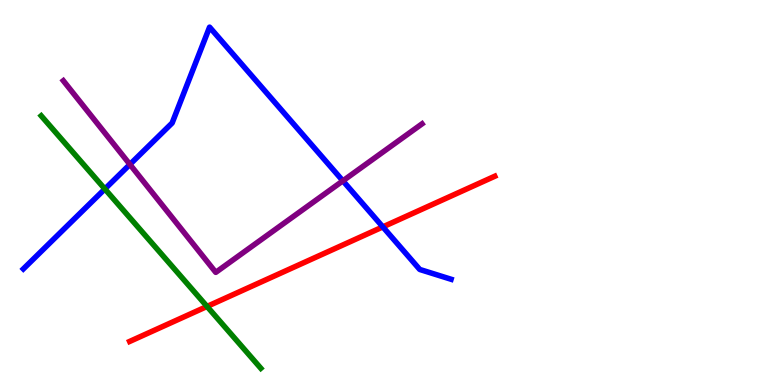[{'lines': ['blue', 'red'], 'intersections': [{'x': 4.94, 'y': 4.11}]}, {'lines': ['green', 'red'], 'intersections': [{'x': 2.67, 'y': 2.04}]}, {'lines': ['purple', 'red'], 'intersections': []}, {'lines': ['blue', 'green'], 'intersections': [{'x': 1.35, 'y': 5.09}]}, {'lines': ['blue', 'purple'], 'intersections': [{'x': 1.68, 'y': 5.73}, {'x': 4.42, 'y': 5.3}]}, {'lines': ['green', 'purple'], 'intersections': []}]